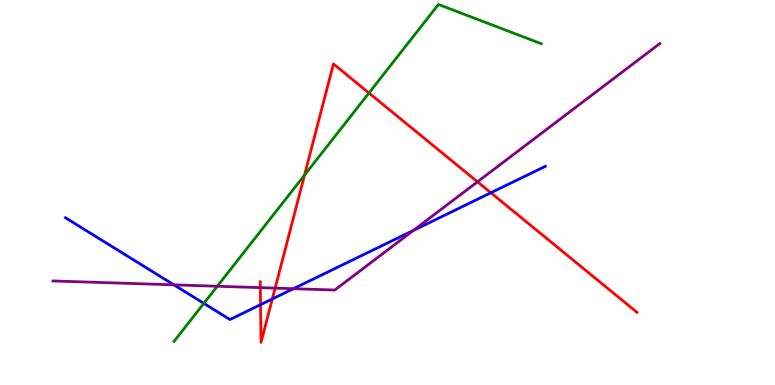[{'lines': ['blue', 'red'], 'intersections': [{'x': 3.36, 'y': 2.09}, {'x': 3.51, 'y': 2.23}, {'x': 6.33, 'y': 4.99}]}, {'lines': ['green', 'red'], 'intersections': [{'x': 3.93, 'y': 5.45}, {'x': 4.76, 'y': 7.58}]}, {'lines': ['purple', 'red'], 'intersections': [{'x': 3.36, 'y': 2.53}, {'x': 3.55, 'y': 2.52}, {'x': 6.16, 'y': 5.28}]}, {'lines': ['blue', 'green'], 'intersections': [{'x': 2.63, 'y': 2.12}]}, {'lines': ['blue', 'purple'], 'intersections': [{'x': 2.24, 'y': 2.6}, {'x': 3.79, 'y': 2.5}, {'x': 5.33, 'y': 4.01}]}, {'lines': ['green', 'purple'], 'intersections': [{'x': 2.8, 'y': 2.56}]}]